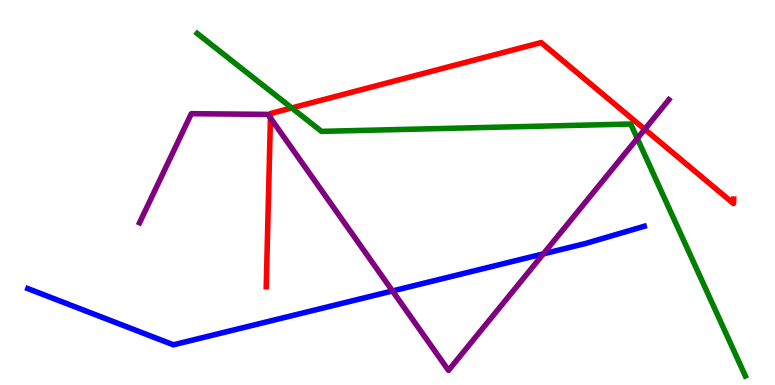[{'lines': ['blue', 'red'], 'intersections': []}, {'lines': ['green', 'red'], 'intersections': [{'x': 3.76, 'y': 7.2}]}, {'lines': ['purple', 'red'], 'intersections': [{'x': 3.49, 'y': 6.94}, {'x': 8.32, 'y': 6.64}]}, {'lines': ['blue', 'green'], 'intersections': []}, {'lines': ['blue', 'purple'], 'intersections': [{'x': 5.06, 'y': 2.44}, {'x': 7.01, 'y': 3.41}]}, {'lines': ['green', 'purple'], 'intersections': [{'x': 8.22, 'y': 6.4}]}]